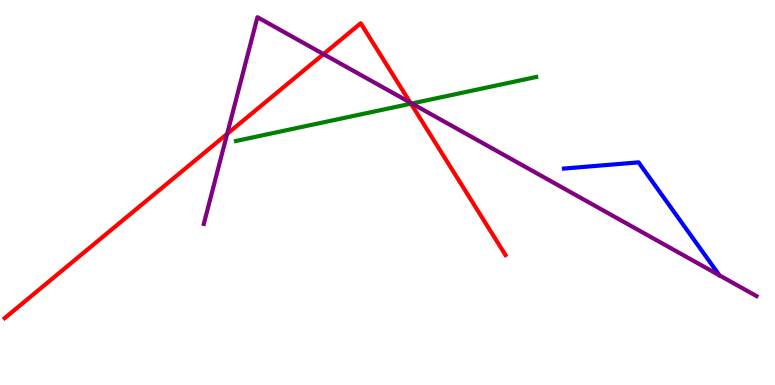[{'lines': ['blue', 'red'], 'intersections': []}, {'lines': ['green', 'red'], 'intersections': [{'x': 5.3, 'y': 7.31}]}, {'lines': ['purple', 'red'], 'intersections': [{'x': 2.93, 'y': 6.52}, {'x': 4.17, 'y': 8.59}, {'x': 5.29, 'y': 7.33}]}, {'lines': ['blue', 'green'], 'intersections': []}, {'lines': ['blue', 'purple'], 'intersections': []}, {'lines': ['green', 'purple'], 'intersections': [{'x': 5.31, 'y': 7.31}]}]